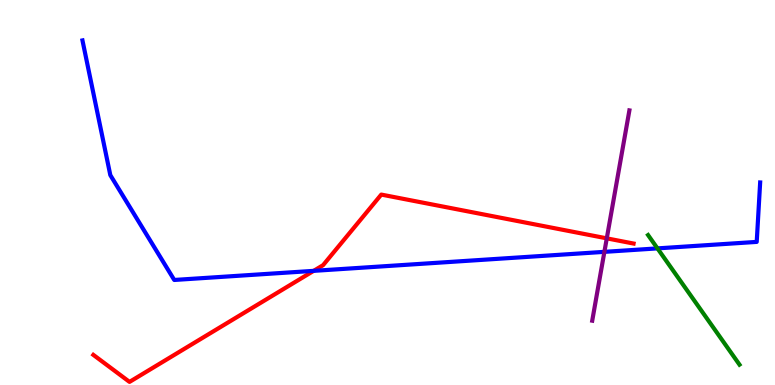[{'lines': ['blue', 'red'], 'intersections': [{'x': 4.05, 'y': 2.96}]}, {'lines': ['green', 'red'], 'intersections': []}, {'lines': ['purple', 'red'], 'intersections': [{'x': 7.83, 'y': 3.81}]}, {'lines': ['blue', 'green'], 'intersections': [{'x': 8.48, 'y': 3.55}]}, {'lines': ['blue', 'purple'], 'intersections': [{'x': 7.8, 'y': 3.46}]}, {'lines': ['green', 'purple'], 'intersections': []}]